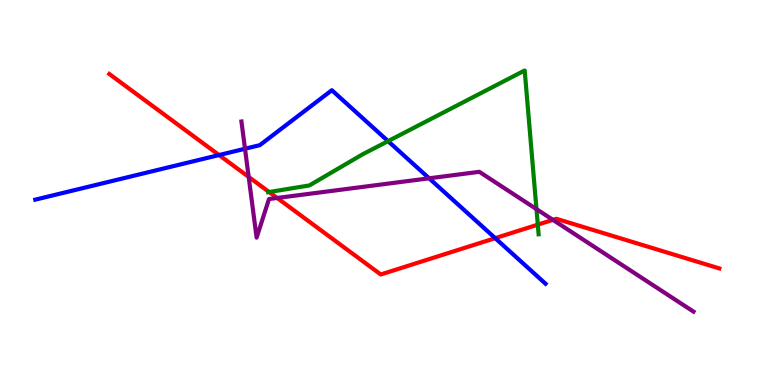[{'lines': ['blue', 'red'], 'intersections': [{'x': 2.83, 'y': 5.97}, {'x': 6.39, 'y': 3.81}]}, {'lines': ['green', 'red'], 'intersections': [{'x': 3.47, 'y': 5.01}, {'x': 6.94, 'y': 4.16}]}, {'lines': ['purple', 'red'], 'intersections': [{'x': 3.21, 'y': 5.4}, {'x': 3.58, 'y': 4.86}, {'x': 7.13, 'y': 4.29}]}, {'lines': ['blue', 'green'], 'intersections': [{'x': 5.01, 'y': 6.33}]}, {'lines': ['blue', 'purple'], 'intersections': [{'x': 3.16, 'y': 6.14}, {'x': 5.54, 'y': 5.37}]}, {'lines': ['green', 'purple'], 'intersections': [{'x': 6.92, 'y': 4.57}]}]